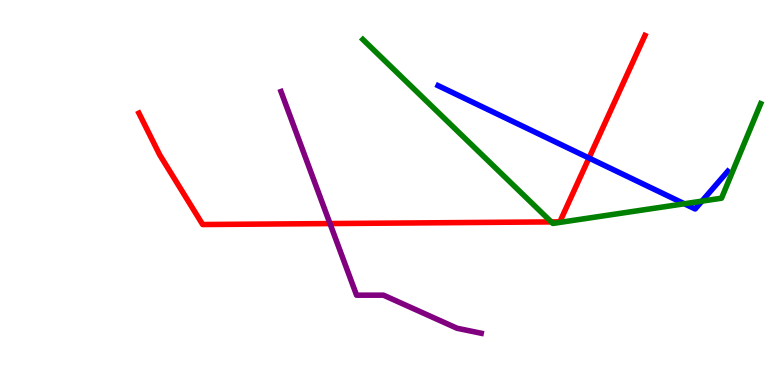[{'lines': ['blue', 'red'], 'intersections': [{'x': 7.6, 'y': 5.9}]}, {'lines': ['green', 'red'], 'intersections': [{'x': 7.11, 'y': 4.24}]}, {'lines': ['purple', 'red'], 'intersections': [{'x': 4.26, 'y': 4.19}]}, {'lines': ['blue', 'green'], 'intersections': [{'x': 8.83, 'y': 4.71}, {'x': 9.06, 'y': 4.78}]}, {'lines': ['blue', 'purple'], 'intersections': []}, {'lines': ['green', 'purple'], 'intersections': []}]